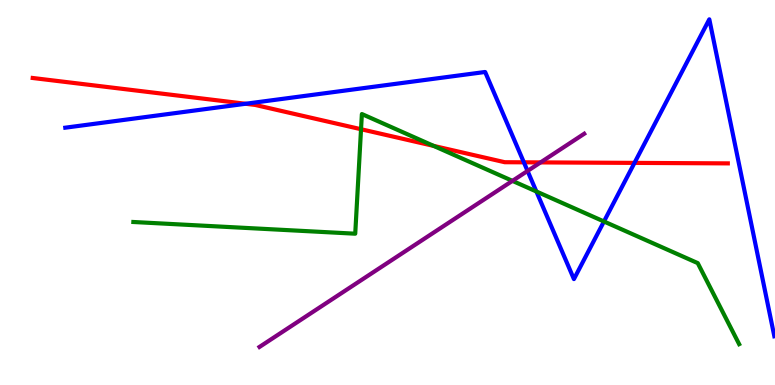[{'lines': ['blue', 'red'], 'intersections': [{'x': 3.17, 'y': 7.3}, {'x': 6.76, 'y': 5.78}, {'x': 8.19, 'y': 5.77}]}, {'lines': ['green', 'red'], 'intersections': [{'x': 4.66, 'y': 6.64}, {'x': 5.6, 'y': 6.21}]}, {'lines': ['purple', 'red'], 'intersections': [{'x': 6.98, 'y': 5.78}]}, {'lines': ['blue', 'green'], 'intersections': [{'x': 6.92, 'y': 5.03}, {'x': 7.79, 'y': 4.25}]}, {'lines': ['blue', 'purple'], 'intersections': [{'x': 6.81, 'y': 5.56}]}, {'lines': ['green', 'purple'], 'intersections': [{'x': 6.61, 'y': 5.3}]}]